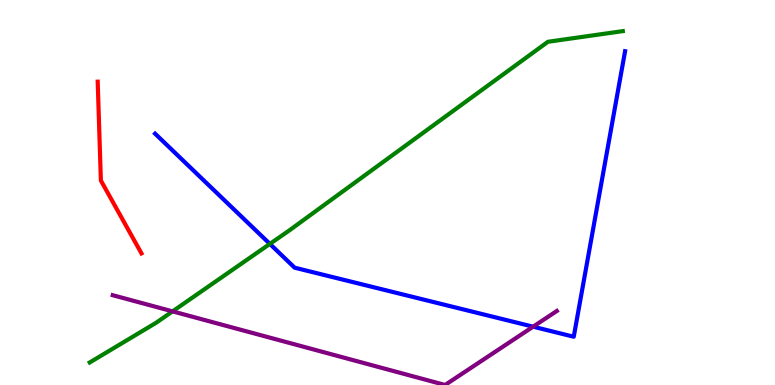[{'lines': ['blue', 'red'], 'intersections': []}, {'lines': ['green', 'red'], 'intersections': []}, {'lines': ['purple', 'red'], 'intersections': []}, {'lines': ['blue', 'green'], 'intersections': [{'x': 3.48, 'y': 3.66}]}, {'lines': ['blue', 'purple'], 'intersections': [{'x': 6.88, 'y': 1.51}]}, {'lines': ['green', 'purple'], 'intersections': [{'x': 2.23, 'y': 1.91}]}]